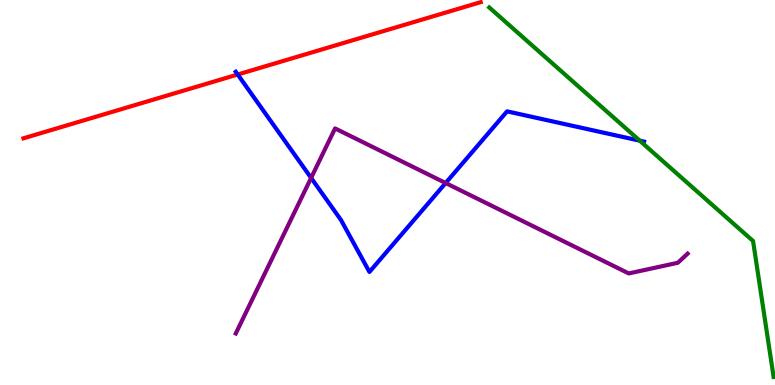[{'lines': ['blue', 'red'], 'intersections': [{'x': 3.07, 'y': 8.06}]}, {'lines': ['green', 'red'], 'intersections': []}, {'lines': ['purple', 'red'], 'intersections': []}, {'lines': ['blue', 'green'], 'intersections': [{'x': 8.25, 'y': 6.35}]}, {'lines': ['blue', 'purple'], 'intersections': [{'x': 4.01, 'y': 5.38}, {'x': 5.75, 'y': 5.25}]}, {'lines': ['green', 'purple'], 'intersections': []}]